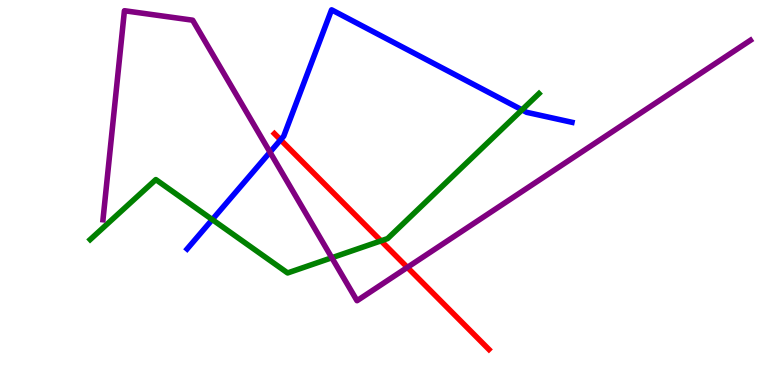[{'lines': ['blue', 'red'], 'intersections': [{'x': 3.62, 'y': 6.37}]}, {'lines': ['green', 'red'], 'intersections': [{'x': 4.92, 'y': 3.74}]}, {'lines': ['purple', 'red'], 'intersections': [{'x': 5.26, 'y': 3.05}]}, {'lines': ['blue', 'green'], 'intersections': [{'x': 2.74, 'y': 4.3}, {'x': 6.74, 'y': 7.15}]}, {'lines': ['blue', 'purple'], 'intersections': [{'x': 3.48, 'y': 6.05}]}, {'lines': ['green', 'purple'], 'intersections': [{'x': 4.28, 'y': 3.31}]}]